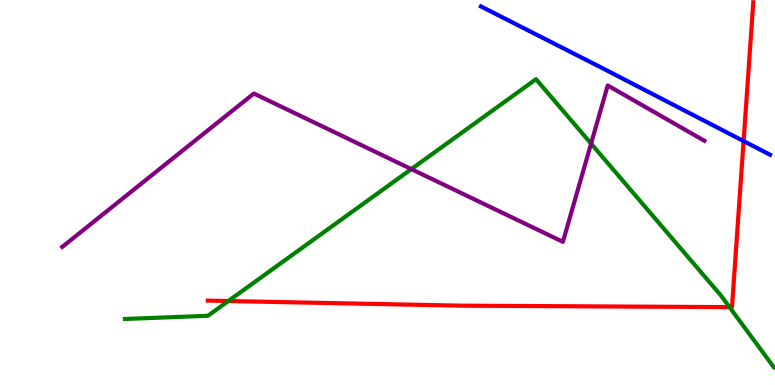[{'lines': ['blue', 'red'], 'intersections': [{'x': 9.59, 'y': 6.34}]}, {'lines': ['green', 'red'], 'intersections': [{'x': 2.95, 'y': 2.18}, {'x': 9.41, 'y': 2.02}]}, {'lines': ['purple', 'red'], 'intersections': []}, {'lines': ['blue', 'green'], 'intersections': []}, {'lines': ['blue', 'purple'], 'intersections': []}, {'lines': ['green', 'purple'], 'intersections': [{'x': 5.31, 'y': 5.61}, {'x': 7.63, 'y': 6.27}]}]